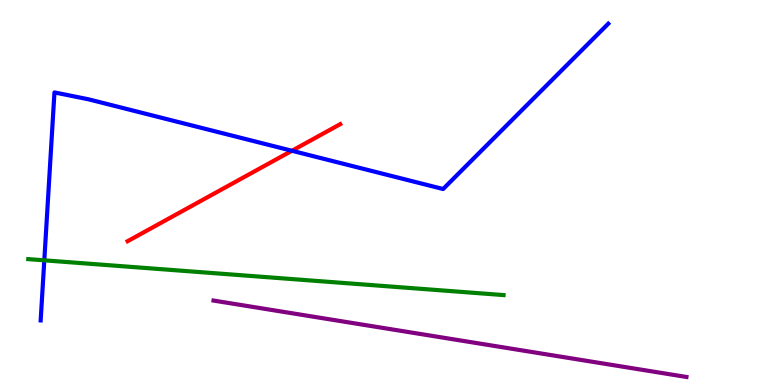[{'lines': ['blue', 'red'], 'intersections': [{'x': 3.77, 'y': 6.08}]}, {'lines': ['green', 'red'], 'intersections': []}, {'lines': ['purple', 'red'], 'intersections': []}, {'lines': ['blue', 'green'], 'intersections': [{'x': 0.572, 'y': 3.24}]}, {'lines': ['blue', 'purple'], 'intersections': []}, {'lines': ['green', 'purple'], 'intersections': []}]